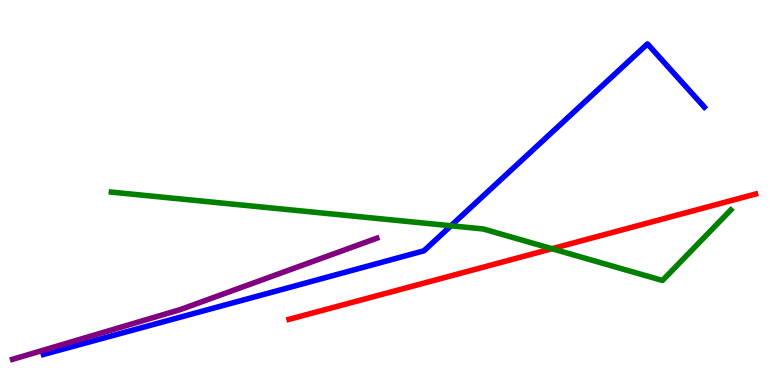[{'lines': ['blue', 'red'], 'intersections': []}, {'lines': ['green', 'red'], 'intersections': [{'x': 7.12, 'y': 3.54}]}, {'lines': ['purple', 'red'], 'intersections': []}, {'lines': ['blue', 'green'], 'intersections': [{'x': 5.82, 'y': 4.14}]}, {'lines': ['blue', 'purple'], 'intersections': []}, {'lines': ['green', 'purple'], 'intersections': []}]